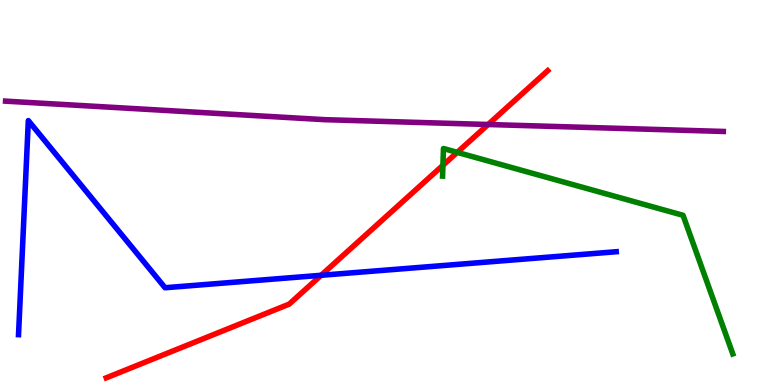[{'lines': ['blue', 'red'], 'intersections': [{'x': 4.14, 'y': 2.85}]}, {'lines': ['green', 'red'], 'intersections': [{'x': 5.72, 'y': 5.71}, {'x': 5.9, 'y': 6.04}]}, {'lines': ['purple', 'red'], 'intersections': [{'x': 6.3, 'y': 6.77}]}, {'lines': ['blue', 'green'], 'intersections': []}, {'lines': ['blue', 'purple'], 'intersections': []}, {'lines': ['green', 'purple'], 'intersections': []}]